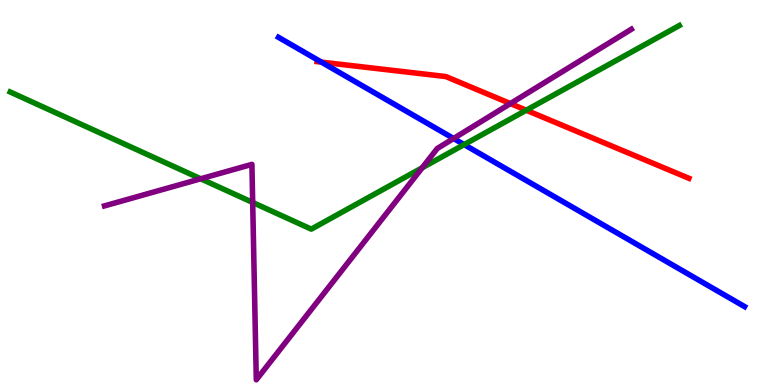[{'lines': ['blue', 'red'], 'intersections': [{'x': 4.15, 'y': 8.39}]}, {'lines': ['green', 'red'], 'intersections': [{'x': 6.79, 'y': 7.14}]}, {'lines': ['purple', 'red'], 'intersections': [{'x': 6.59, 'y': 7.31}]}, {'lines': ['blue', 'green'], 'intersections': [{'x': 5.99, 'y': 6.24}]}, {'lines': ['blue', 'purple'], 'intersections': [{'x': 5.85, 'y': 6.4}]}, {'lines': ['green', 'purple'], 'intersections': [{'x': 2.59, 'y': 5.36}, {'x': 3.26, 'y': 4.74}, {'x': 5.45, 'y': 5.64}]}]